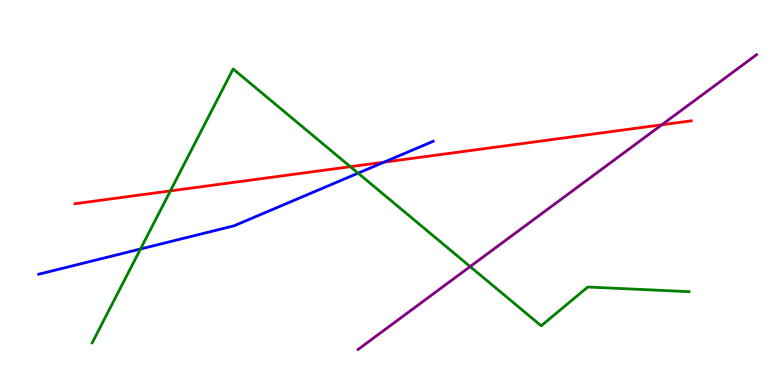[{'lines': ['blue', 'red'], 'intersections': [{'x': 4.95, 'y': 5.79}]}, {'lines': ['green', 'red'], 'intersections': [{'x': 2.2, 'y': 5.04}, {'x': 4.52, 'y': 5.67}]}, {'lines': ['purple', 'red'], 'intersections': [{'x': 8.54, 'y': 6.76}]}, {'lines': ['blue', 'green'], 'intersections': [{'x': 1.81, 'y': 3.53}, {'x': 4.62, 'y': 5.5}]}, {'lines': ['blue', 'purple'], 'intersections': []}, {'lines': ['green', 'purple'], 'intersections': [{'x': 6.07, 'y': 3.08}]}]